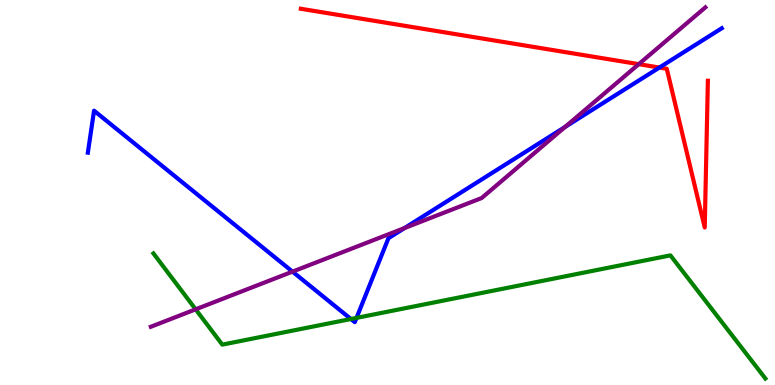[{'lines': ['blue', 'red'], 'intersections': [{'x': 8.51, 'y': 8.25}]}, {'lines': ['green', 'red'], 'intersections': []}, {'lines': ['purple', 'red'], 'intersections': [{'x': 8.24, 'y': 8.33}]}, {'lines': ['blue', 'green'], 'intersections': [{'x': 4.53, 'y': 1.71}, {'x': 4.6, 'y': 1.74}]}, {'lines': ['blue', 'purple'], 'intersections': [{'x': 3.77, 'y': 2.94}, {'x': 5.22, 'y': 4.08}, {'x': 7.29, 'y': 6.7}]}, {'lines': ['green', 'purple'], 'intersections': [{'x': 2.52, 'y': 1.97}]}]